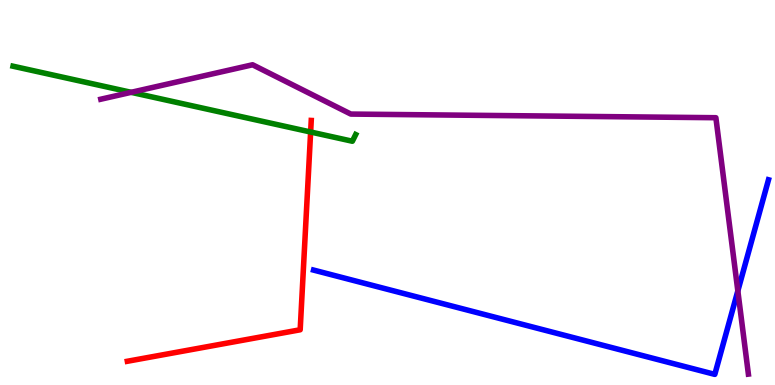[{'lines': ['blue', 'red'], 'intersections': []}, {'lines': ['green', 'red'], 'intersections': [{'x': 4.01, 'y': 6.57}]}, {'lines': ['purple', 'red'], 'intersections': []}, {'lines': ['blue', 'green'], 'intersections': []}, {'lines': ['blue', 'purple'], 'intersections': [{'x': 9.52, 'y': 2.44}]}, {'lines': ['green', 'purple'], 'intersections': [{'x': 1.69, 'y': 7.6}]}]